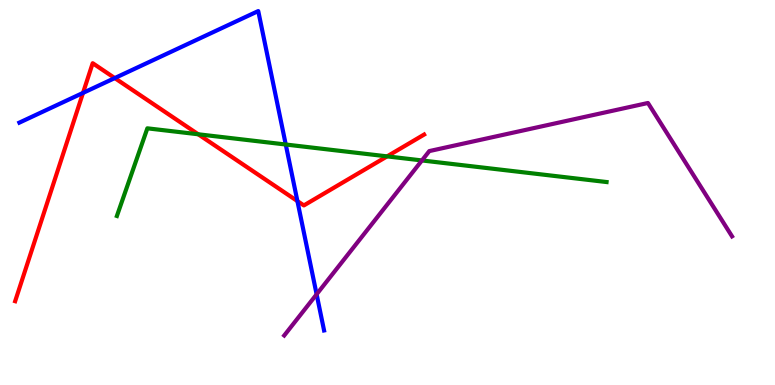[{'lines': ['blue', 'red'], 'intersections': [{'x': 1.07, 'y': 7.59}, {'x': 1.48, 'y': 7.97}, {'x': 3.84, 'y': 4.78}]}, {'lines': ['green', 'red'], 'intersections': [{'x': 2.56, 'y': 6.51}, {'x': 4.99, 'y': 5.94}]}, {'lines': ['purple', 'red'], 'intersections': []}, {'lines': ['blue', 'green'], 'intersections': [{'x': 3.69, 'y': 6.25}]}, {'lines': ['blue', 'purple'], 'intersections': [{'x': 4.09, 'y': 2.36}]}, {'lines': ['green', 'purple'], 'intersections': [{'x': 5.44, 'y': 5.83}]}]